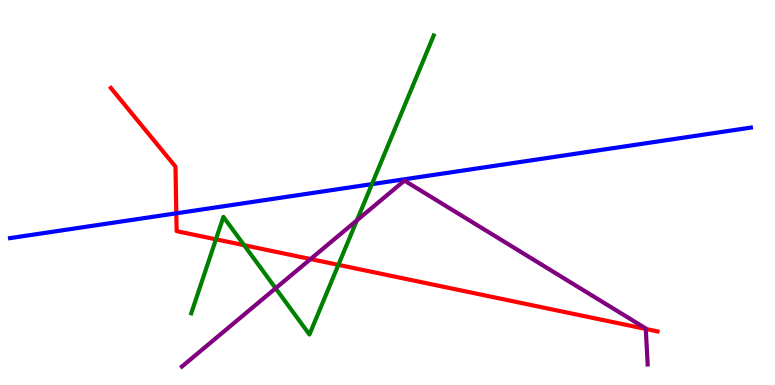[{'lines': ['blue', 'red'], 'intersections': [{'x': 2.27, 'y': 4.46}]}, {'lines': ['green', 'red'], 'intersections': [{'x': 2.79, 'y': 3.78}, {'x': 3.15, 'y': 3.63}, {'x': 4.37, 'y': 3.12}]}, {'lines': ['purple', 'red'], 'intersections': [{'x': 4.01, 'y': 3.27}, {'x': 8.33, 'y': 1.46}]}, {'lines': ['blue', 'green'], 'intersections': [{'x': 4.8, 'y': 5.22}]}, {'lines': ['blue', 'purple'], 'intersections': []}, {'lines': ['green', 'purple'], 'intersections': [{'x': 3.56, 'y': 2.51}, {'x': 4.6, 'y': 4.28}]}]